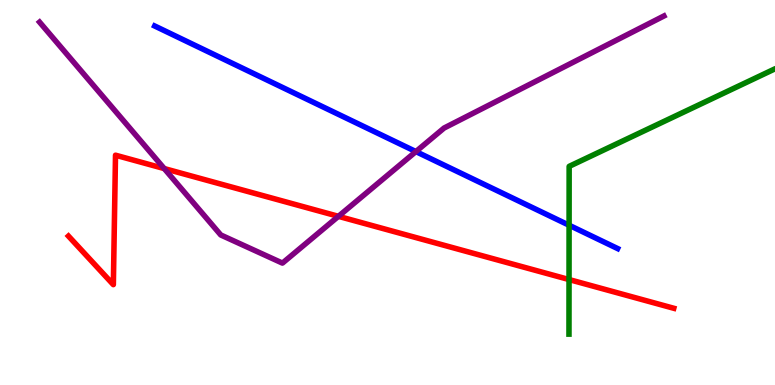[{'lines': ['blue', 'red'], 'intersections': []}, {'lines': ['green', 'red'], 'intersections': [{'x': 7.34, 'y': 2.74}]}, {'lines': ['purple', 'red'], 'intersections': [{'x': 2.12, 'y': 5.62}, {'x': 4.37, 'y': 4.38}]}, {'lines': ['blue', 'green'], 'intersections': [{'x': 7.34, 'y': 4.15}]}, {'lines': ['blue', 'purple'], 'intersections': [{'x': 5.37, 'y': 6.06}]}, {'lines': ['green', 'purple'], 'intersections': []}]